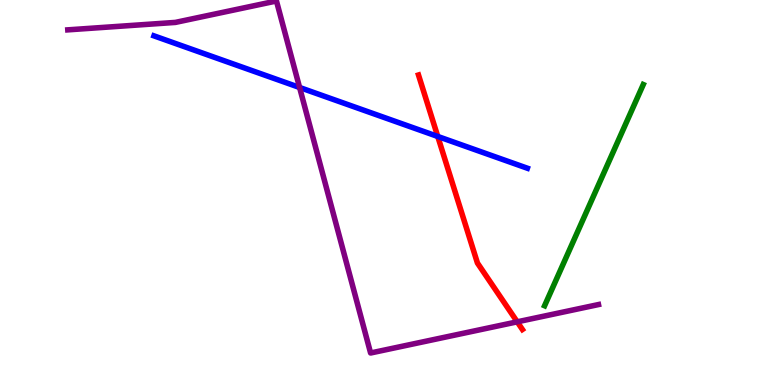[{'lines': ['blue', 'red'], 'intersections': [{'x': 5.65, 'y': 6.46}]}, {'lines': ['green', 'red'], 'intersections': []}, {'lines': ['purple', 'red'], 'intersections': [{'x': 6.67, 'y': 1.64}]}, {'lines': ['blue', 'green'], 'intersections': []}, {'lines': ['blue', 'purple'], 'intersections': [{'x': 3.87, 'y': 7.73}]}, {'lines': ['green', 'purple'], 'intersections': []}]